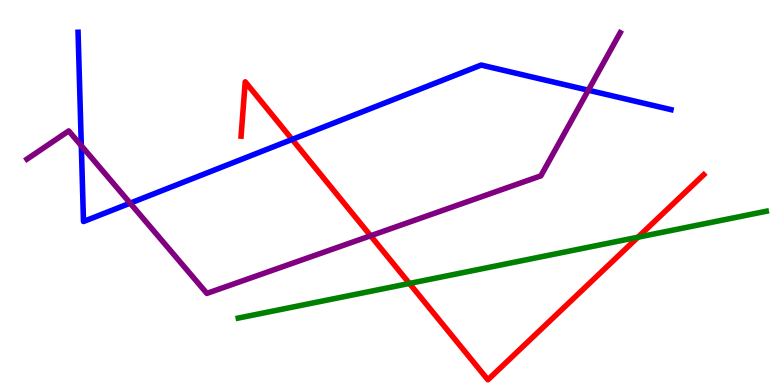[{'lines': ['blue', 'red'], 'intersections': [{'x': 3.77, 'y': 6.38}]}, {'lines': ['green', 'red'], 'intersections': [{'x': 5.28, 'y': 2.64}, {'x': 8.23, 'y': 3.84}]}, {'lines': ['purple', 'red'], 'intersections': [{'x': 4.78, 'y': 3.88}]}, {'lines': ['blue', 'green'], 'intersections': []}, {'lines': ['blue', 'purple'], 'intersections': [{'x': 1.05, 'y': 6.22}, {'x': 1.68, 'y': 4.72}, {'x': 7.59, 'y': 7.66}]}, {'lines': ['green', 'purple'], 'intersections': []}]